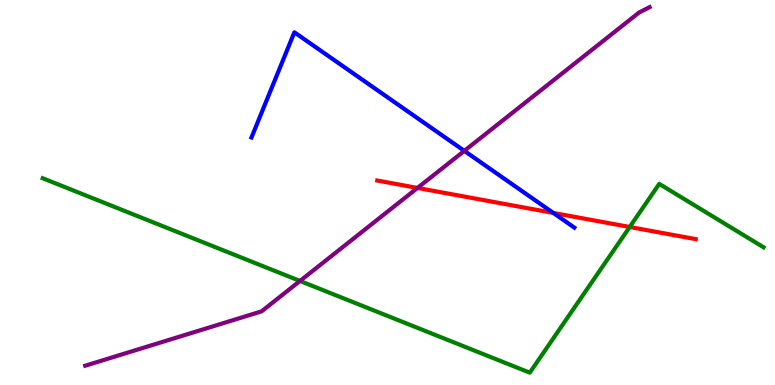[{'lines': ['blue', 'red'], 'intersections': [{'x': 7.14, 'y': 4.47}]}, {'lines': ['green', 'red'], 'intersections': [{'x': 8.13, 'y': 4.1}]}, {'lines': ['purple', 'red'], 'intersections': [{'x': 5.39, 'y': 5.12}]}, {'lines': ['blue', 'green'], 'intersections': []}, {'lines': ['blue', 'purple'], 'intersections': [{'x': 5.99, 'y': 6.08}]}, {'lines': ['green', 'purple'], 'intersections': [{'x': 3.87, 'y': 2.7}]}]